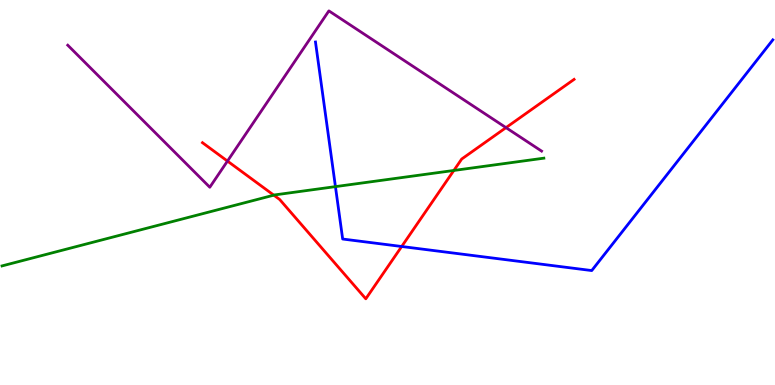[{'lines': ['blue', 'red'], 'intersections': [{'x': 5.18, 'y': 3.6}]}, {'lines': ['green', 'red'], 'intersections': [{'x': 3.53, 'y': 4.93}, {'x': 5.86, 'y': 5.57}]}, {'lines': ['purple', 'red'], 'intersections': [{'x': 2.94, 'y': 5.82}, {'x': 6.53, 'y': 6.68}]}, {'lines': ['blue', 'green'], 'intersections': [{'x': 4.33, 'y': 5.15}]}, {'lines': ['blue', 'purple'], 'intersections': []}, {'lines': ['green', 'purple'], 'intersections': []}]